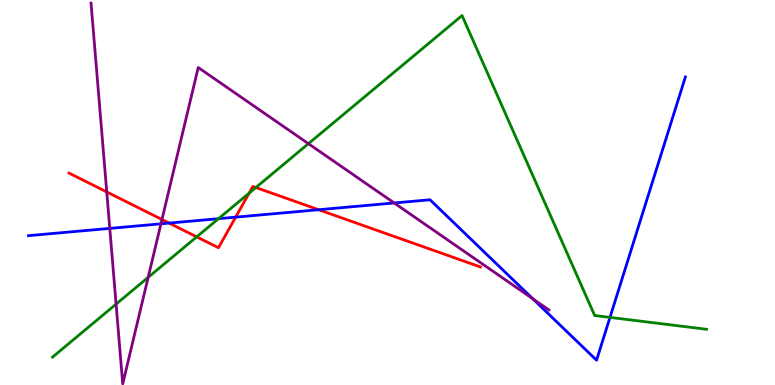[{'lines': ['blue', 'red'], 'intersections': [{'x': 2.18, 'y': 4.21}, {'x': 3.04, 'y': 4.36}, {'x': 4.11, 'y': 4.55}]}, {'lines': ['green', 'red'], 'intersections': [{'x': 2.54, 'y': 3.85}, {'x': 3.21, 'y': 4.98}, {'x': 3.3, 'y': 5.13}]}, {'lines': ['purple', 'red'], 'intersections': [{'x': 1.38, 'y': 5.01}, {'x': 2.09, 'y': 4.3}]}, {'lines': ['blue', 'green'], 'intersections': [{'x': 2.82, 'y': 4.32}, {'x': 7.87, 'y': 1.76}]}, {'lines': ['blue', 'purple'], 'intersections': [{'x': 1.42, 'y': 4.07}, {'x': 2.08, 'y': 4.19}, {'x': 5.09, 'y': 4.73}, {'x': 6.87, 'y': 2.24}]}, {'lines': ['green', 'purple'], 'intersections': [{'x': 1.5, 'y': 2.1}, {'x': 1.91, 'y': 2.8}, {'x': 3.98, 'y': 6.27}]}]